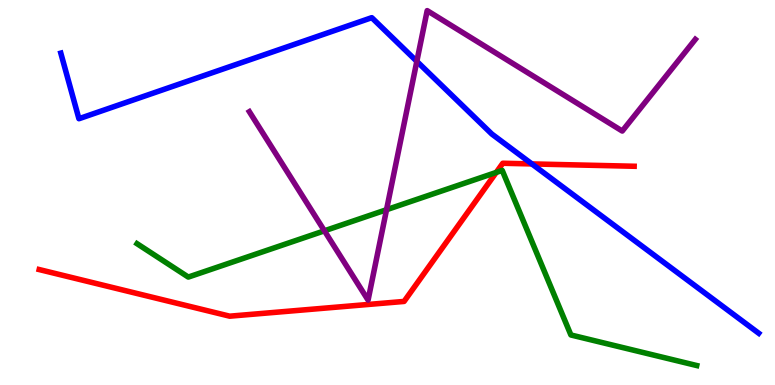[{'lines': ['blue', 'red'], 'intersections': [{'x': 6.86, 'y': 5.74}]}, {'lines': ['green', 'red'], 'intersections': [{'x': 6.4, 'y': 5.52}]}, {'lines': ['purple', 'red'], 'intersections': []}, {'lines': ['blue', 'green'], 'intersections': []}, {'lines': ['blue', 'purple'], 'intersections': [{'x': 5.38, 'y': 8.41}]}, {'lines': ['green', 'purple'], 'intersections': [{'x': 4.19, 'y': 4.0}, {'x': 4.99, 'y': 4.55}]}]